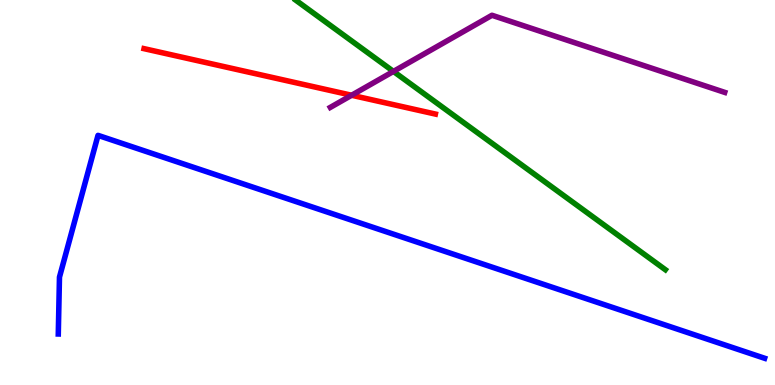[{'lines': ['blue', 'red'], 'intersections': []}, {'lines': ['green', 'red'], 'intersections': []}, {'lines': ['purple', 'red'], 'intersections': [{'x': 4.54, 'y': 7.53}]}, {'lines': ['blue', 'green'], 'intersections': []}, {'lines': ['blue', 'purple'], 'intersections': []}, {'lines': ['green', 'purple'], 'intersections': [{'x': 5.08, 'y': 8.14}]}]